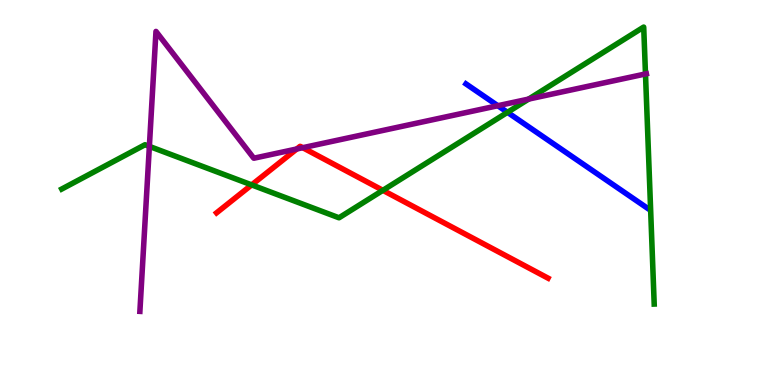[{'lines': ['blue', 'red'], 'intersections': []}, {'lines': ['green', 'red'], 'intersections': [{'x': 3.25, 'y': 5.2}, {'x': 4.94, 'y': 5.06}]}, {'lines': ['purple', 'red'], 'intersections': [{'x': 3.83, 'y': 6.13}, {'x': 3.91, 'y': 6.16}]}, {'lines': ['blue', 'green'], 'intersections': [{'x': 6.55, 'y': 7.08}]}, {'lines': ['blue', 'purple'], 'intersections': [{'x': 6.42, 'y': 7.25}]}, {'lines': ['green', 'purple'], 'intersections': [{'x': 1.93, 'y': 6.2}, {'x': 6.82, 'y': 7.43}, {'x': 8.33, 'y': 8.08}]}]